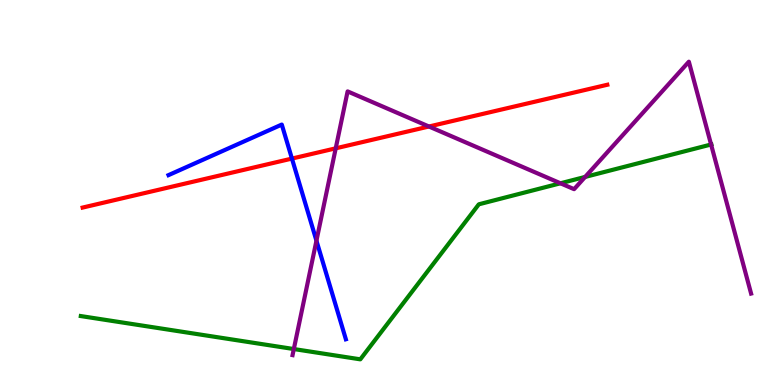[{'lines': ['blue', 'red'], 'intersections': [{'x': 3.77, 'y': 5.88}]}, {'lines': ['green', 'red'], 'intersections': []}, {'lines': ['purple', 'red'], 'intersections': [{'x': 4.33, 'y': 6.15}, {'x': 5.53, 'y': 6.71}]}, {'lines': ['blue', 'green'], 'intersections': []}, {'lines': ['blue', 'purple'], 'intersections': [{'x': 4.08, 'y': 3.75}]}, {'lines': ['green', 'purple'], 'intersections': [{'x': 3.79, 'y': 0.934}, {'x': 7.23, 'y': 5.24}, {'x': 7.55, 'y': 5.4}, {'x': 9.18, 'y': 6.25}]}]